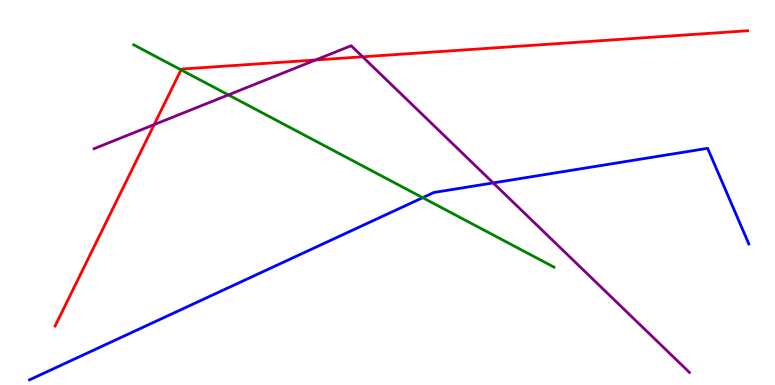[{'lines': ['blue', 'red'], 'intersections': []}, {'lines': ['green', 'red'], 'intersections': [{'x': 2.34, 'y': 8.19}]}, {'lines': ['purple', 'red'], 'intersections': [{'x': 1.99, 'y': 6.76}, {'x': 4.07, 'y': 8.44}, {'x': 4.68, 'y': 8.52}]}, {'lines': ['blue', 'green'], 'intersections': [{'x': 5.45, 'y': 4.87}]}, {'lines': ['blue', 'purple'], 'intersections': [{'x': 6.36, 'y': 5.25}]}, {'lines': ['green', 'purple'], 'intersections': [{'x': 2.95, 'y': 7.54}]}]